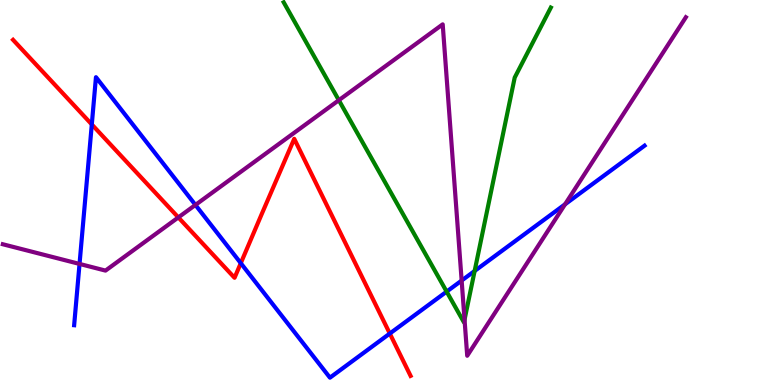[{'lines': ['blue', 'red'], 'intersections': [{'x': 1.18, 'y': 6.77}, {'x': 3.11, 'y': 3.16}, {'x': 5.03, 'y': 1.34}]}, {'lines': ['green', 'red'], 'intersections': []}, {'lines': ['purple', 'red'], 'intersections': [{'x': 2.3, 'y': 4.35}]}, {'lines': ['blue', 'green'], 'intersections': [{'x': 5.76, 'y': 2.43}, {'x': 6.12, 'y': 2.96}]}, {'lines': ['blue', 'purple'], 'intersections': [{'x': 1.03, 'y': 3.14}, {'x': 2.52, 'y': 4.68}, {'x': 5.96, 'y': 2.71}, {'x': 7.29, 'y': 4.69}]}, {'lines': ['green', 'purple'], 'intersections': [{'x': 4.37, 'y': 7.4}, {'x': 5.99, 'y': 1.7}]}]